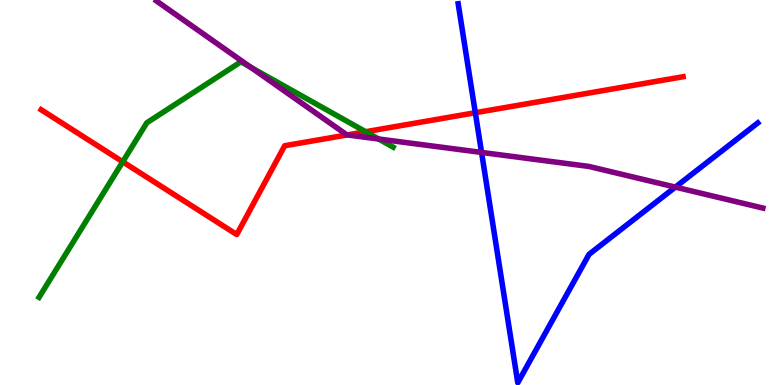[{'lines': ['blue', 'red'], 'intersections': [{'x': 6.13, 'y': 7.07}]}, {'lines': ['green', 'red'], 'intersections': [{'x': 1.58, 'y': 5.8}, {'x': 4.72, 'y': 6.58}]}, {'lines': ['purple', 'red'], 'intersections': [{'x': 4.48, 'y': 6.5}]}, {'lines': ['blue', 'green'], 'intersections': []}, {'lines': ['blue', 'purple'], 'intersections': [{'x': 6.21, 'y': 6.04}, {'x': 8.71, 'y': 5.14}]}, {'lines': ['green', 'purple'], 'intersections': [{'x': 3.24, 'y': 8.25}, {'x': 4.89, 'y': 6.39}]}]